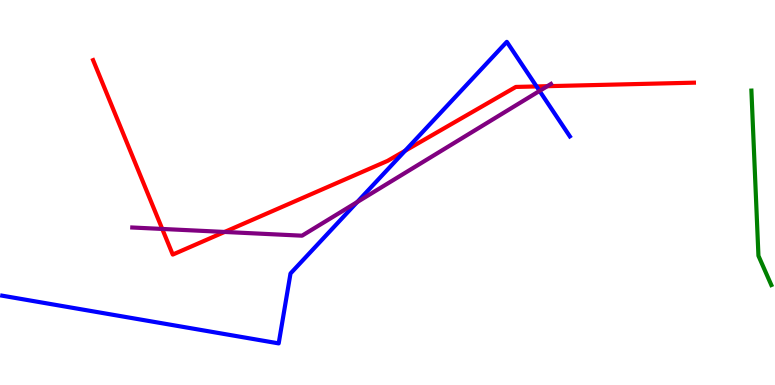[{'lines': ['blue', 'red'], 'intersections': [{'x': 5.23, 'y': 6.08}, {'x': 6.92, 'y': 7.75}]}, {'lines': ['green', 'red'], 'intersections': []}, {'lines': ['purple', 'red'], 'intersections': [{'x': 2.09, 'y': 4.05}, {'x': 2.9, 'y': 3.98}, {'x': 7.06, 'y': 7.76}]}, {'lines': ['blue', 'green'], 'intersections': []}, {'lines': ['blue', 'purple'], 'intersections': [{'x': 4.61, 'y': 4.75}, {'x': 6.96, 'y': 7.64}]}, {'lines': ['green', 'purple'], 'intersections': []}]